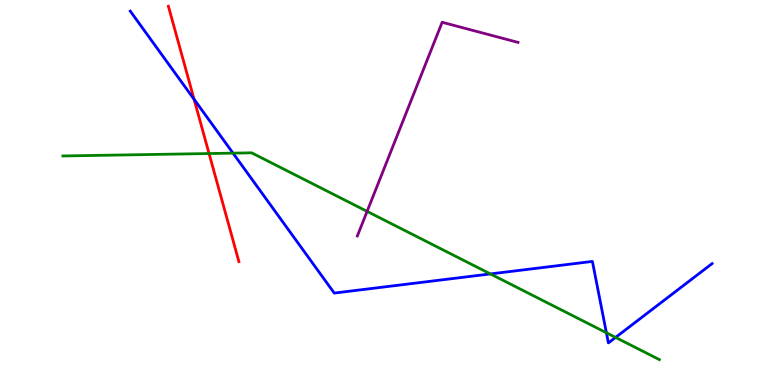[{'lines': ['blue', 'red'], 'intersections': [{'x': 2.5, 'y': 7.42}]}, {'lines': ['green', 'red'], 'intersections': [{'x': 2.7, 'y': 6.01}]}, {'lines': ['purple', 'red'], 'intersections': []}, {'lines': ['blue', 'green'], 'intersections': [{'x': 3.01, 'y': 6.02}, {'x': 6.33, 'y': 2.88}, {'x': 7.82, 'y': 1.36}, {'x': 7.94, 'y': 1.24}]}, {'lines': ['blue', 'purple'], 'intersections': []}, {'lines': ['green', 'purple'], 'intersections': [{'x': 4.74, 'y': 4.51}]}]